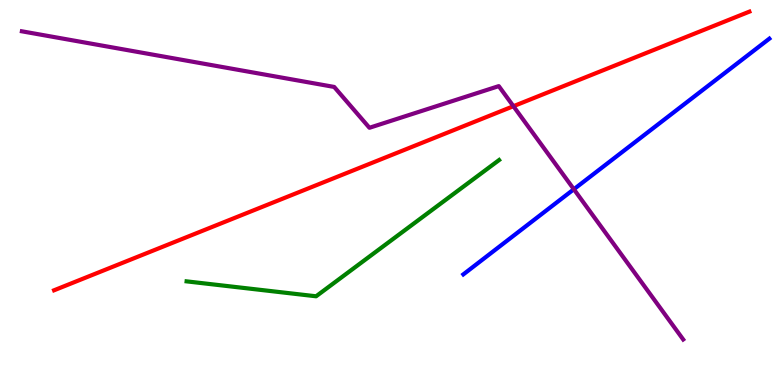[{'lines': ['blue', 'red'], 'intersections': []}, {'lines': ['green', 'red'], 'intersections': []}, {'lines': ['purple', 'red'], 'intersections': [{'x': 6.62, 'y': 7.24}]}, {'lines': ['blue', 'green'], 'intersections': []}, {'lines': ['blue', 'purple'], 'intersections': [{'x': 7.4, 'y': 5.08}]}, {'lines': ['green', 'purple'], 'intersections': []}]